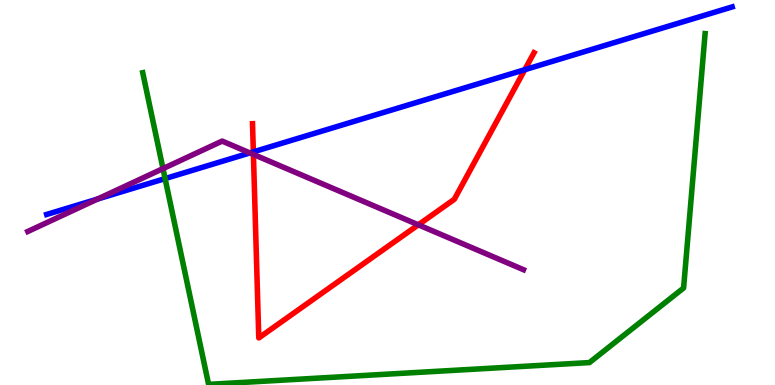[{'lines': ['blue', 'red'], 'intersections': [{'x': 3.27, 'y': 6.05}, {'x': 6.77, 'y': 8.19}]}, {'lines': ['green', 'red'], 'intersections': []}, {'lines': ['purple', 'red'], 'intersections': [{'x': 3.27, 'y': 5.99}, {'x': 5.4, 'y': 4.16}]}, {'lines': ['blue', 'green'], 'intersections': [{'x': 2.13, 'y': 5.36}]}, {'lines': ['blue', 'purple'], 'intersections': [{'x': 1.26, 'y': 4.83}, {'x': 3.22, 'y': 6.03}]}, {'lines': ['green', 'purple'], 'intersections': [{'x': 2.1, 'y': 5.62}]}]